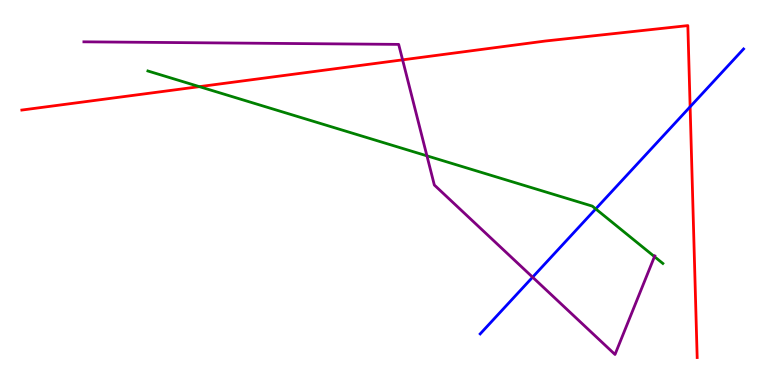[{'lines': ['blue', 'red'], 'intersections': [{'x': 8.9, 'y': 7.23}]}, {'lines': ['green', 'red'], 'intersections': [{'x': 2.57, 'y': 7.75}]}, {'lines': ['purple', 'red'], 'intersections': [{'x': 5.19, 'y': 8.45}]}, {'lines': ['blue', 'green'], 'intersections': [{'x': 7.69, 'y': 4.57}]}, {'lines': ['blue', 'purple'], 'intersections': [{'x': 6.87, 'y': 2.8}]}, {'lines': ['green', 'purple'], 'intersections': [{'x': 5.51, 'y': 5.95}, {'x': 8.44, 'y': 3.33}]}]